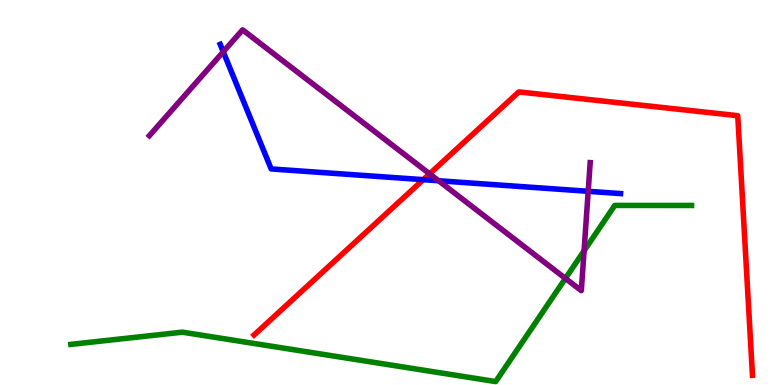[{'lines': ['blue', 'red'], 'intersections': [{'x': 5.46, 'y': 5.33}]}, {'lines': ['green', 'red'], 'intersections': []}, {'lines': ['purple', 'red'], 'intersections': [{'x': 5.54, 'y': 5.48}]}, {'lines': ['blue', 'green'], 'intersections': []}, {'lines': ['blue', 'purple'], 'intersections': [{'x': 2.88, 'y': 8.65}, {'x': 5.66, 'y': 5.31}, {'x': 7.59, 'y': 5.03}]}, {'lines': ['green', 'purple'], 'intersections': [{'x': 7.3, 'y': 2.77}, {'x': 7.54, 'y': 3.48}]}]